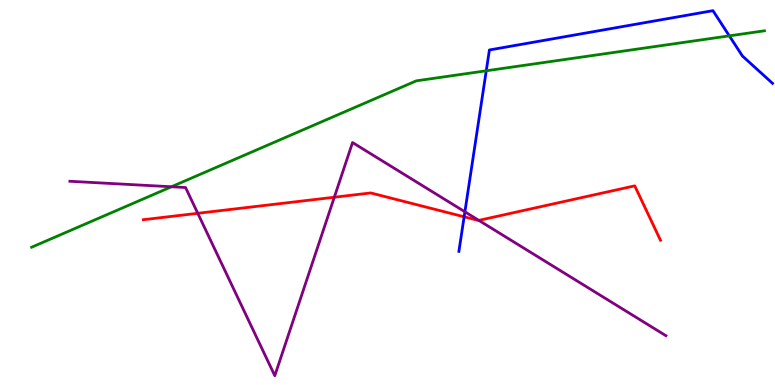[{'lines': ['blue', 'red'], 'intersections': [{'x': 5.99, 'y': 4.37}]}, {'lines': ['green', 'red'], 'intersections': []}, {'lines': ['purple', 'red'], 'intersections': [{'x': 2.55, 'y': 4.46}, {'x': 4.31, 'y': 4.88}, {'x': 6.18, 'y': 4.28}]}, {'lines': ['blue', 'green'], 'intersections': [{'x': 6.27, 'y': 8.16}, {'x': 9.41, 'y': 9.07}]}, {'lines': ['blue', 'purple'], 'intersections': [{'x': 6.0, 'y': 4.5}]}, {'lines': ['green', 'purple'], 'intersections': [{'x': 2.21, 'y': 5.15}]}]